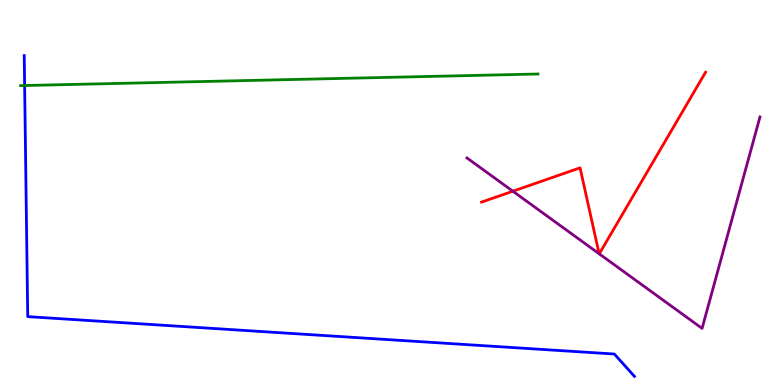[{'lines': ['blue', 'red'], 'intersections': []}, {'lines': ['green', 'red'], 'intersections': []}, {'lines': ['purple', 'red'], 'intersections': [{'x': 6.62, 'y': 5.03}, {'x': 7.73, 'y': 3.41}, {'x': 7.73, 'y': 3.41}]}, {'lines': ['blue', 'green'], 'intersections': [{'x': 0.318, 'y': 7.78}]}, {'lines': ['blue', 'purple'], 'intersections': []}, {'lines': ['green', 'purple'], 'intersections': []}]